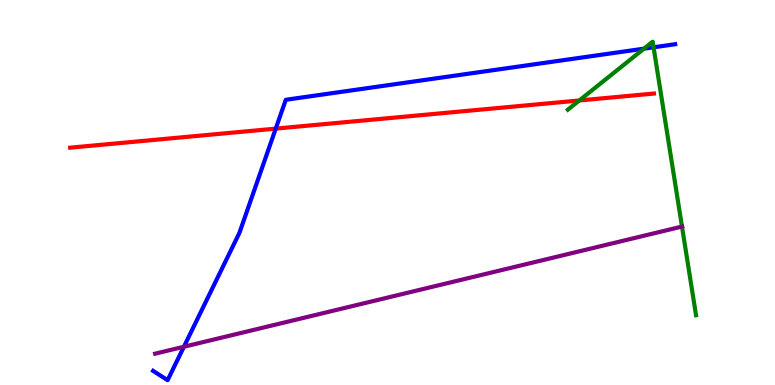[{'lines': ['blue', 'red'], 'intersections': [{'x': 3.56, 'y': 6.66}]}, {'lines': ['green', 'red'], 'intersections': [{'x': 7.48, 'y': 7.39}]}, {'lines': ['purple', 'red'], 'intersections': []}, {'lines': ['blue', 'green'], 'intersections': [{'x': 8.31, 'y': 8.74}, {'x': 8.43, 'y': 8.77}]}, {'lines': ['blue', 'purple'], 'intersections': [{'x': 2.37, 'y': 0.994}]}, {'lines': ['green', 'purple'], 'intersections': [{'x': 8.8, 'y': 4.12}]}]